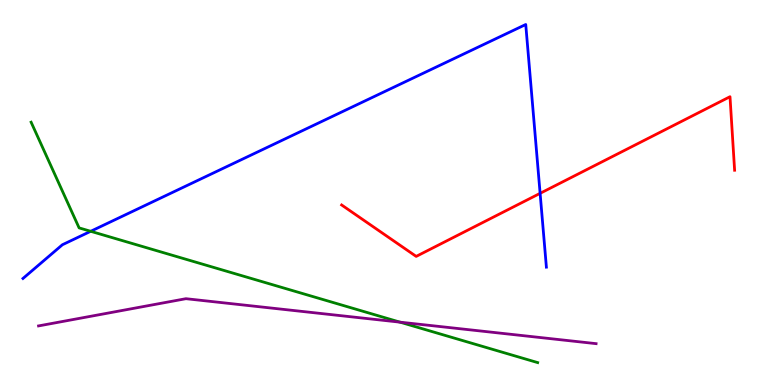[{'lines': ['blue', 'red'], 'intersections': [{'x': 6.97, 'y': 4.98}]}, {'lines': ['green', 'red'], 'intersections': []}, {'lines': ['purple', 'red'], 'intersections': []}, {'lines': ['blue', 'green'], 'intersections': [{'x': 1.17, 'y': 3.99}]}, {'lines': ['blue', 'purple'], 'intersections': []}, {'lines': ['green', 'purple'], 'intersections': [{'x': 5.16, 'y': 1.63}]}]